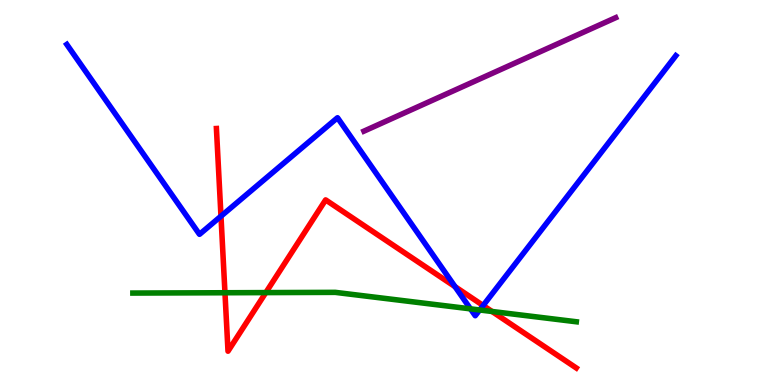[{'lines': ['blue', 'red'], 'intersections': [{'x': 2.85, 'y': 4.38}, {'x': 5.87, 'y': 2.55}, {'x': 6.23, 'y': 2.06}]}, {'lines': ['green', 'red'], 'intersections': [{'x': 2.9, 'y': 2.4}, {'x': 3.43, 'y': 2.4}, {'x': 6.35, 'y': 1.91}]}, {'lines': ['purple', 'red'], 'intersections': []}, {'lines': ['blue', 'green'], 'intersections': [{'x': 6.07, 'y': 1.98}, {'x': 6.19, 'y': 1.95}]}, {'lines': ['blue', 'purple'], 'intersections': []}, {'lines': ['green', 'purple'], 'intersections': []}]